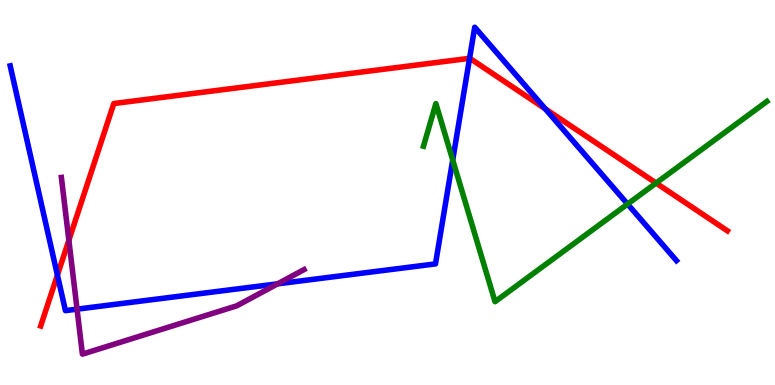[{'lines': ['blue', 'red'], 'intersections': [{'x': 0.741, 'y': 2.86}, {'x': 6.06, 'y': 8.49}, {'x': 7.04, 'y': 7.17}]}, {'lines': ['green', 'red'], 'intersections': [{'x': 8.47, 'y': 5.25}]}, {'lines': ['purple', 'red'], 'intersections': [{'x': 0.888, 'y': 3.76}]}, {'lines': ['blue', 'green'], 'intersections': [{'x': 5.84, 'y': 5.84}, {'x': 8.1, 'y': 4.7}]}, {'lines': ['blue', 'purple'], 'intersections': [{'x': 0.994, 'y': 1.97}, {'x': 3.58, 'y': 2.63}]}, {'lines': ['green', 'purple'], 'intersections': []}]